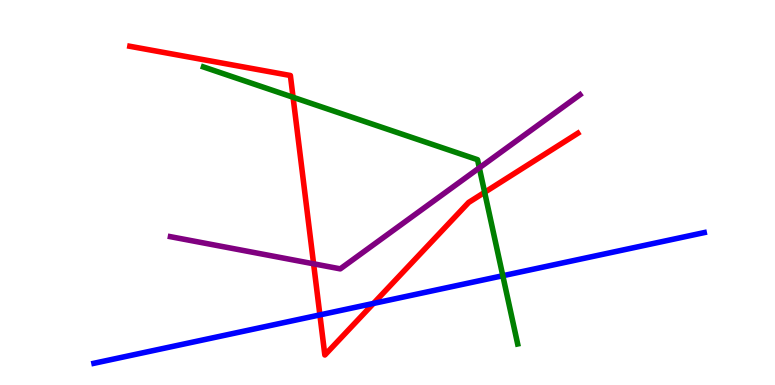[{'lines': ['blue', 'red'], 'intersections': [{'x': 4.13, 'y': 1.82}, {'x': 4.82, 'y': 2.12}]}, {'lines': ['green', 'red'], 'intersections': [{'x': 3.78, 'y': 7.47}, {'x': 6.25, 'y': 5.0}]}, {'lines': ['purple', 'red'], 'intersections': [{'x': 4.05, 'y': 3.15}]}, {'lines': ['blue', 'green'], 'intersections': [{'x': 6.49, 'y': 2.84}]}, {'lines': ['blue', 'purple'], 'intersections': []}, {'lines': ['green', 'purple'], 'intersections': [{'x': 6.18, 'y': 5.64}]}]